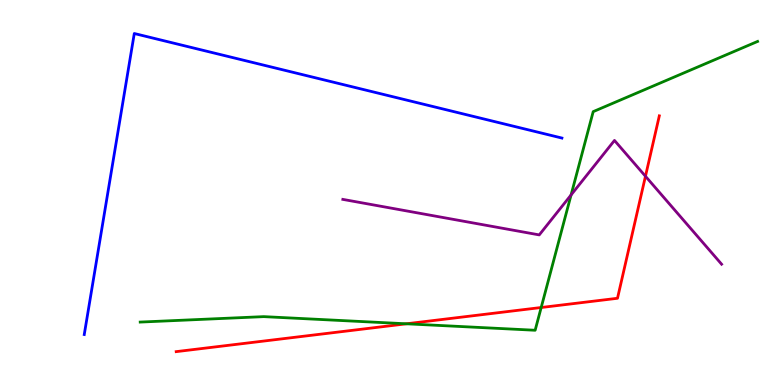[{'lines': ['blue', 'red'], 'intersections': []}, {'lines': ['green', 'red'], 'intersections': [{'x': 5.24, 'y': 1.59}, {'x': 6.98, 'y': 2.01}]}, {'lines': ['purple', 'red'], 'intersections': [{'x': 8.33, 'y': 5.42}]}, {'lines': ['blue', 'green'], 'intersections': []}, {'lines': ['blue', 'purple'], 'intersections': []}, {'lines': ['green', 'purple'], 'intersections': [{'x': 7.37, 'y': 4.94}]}]